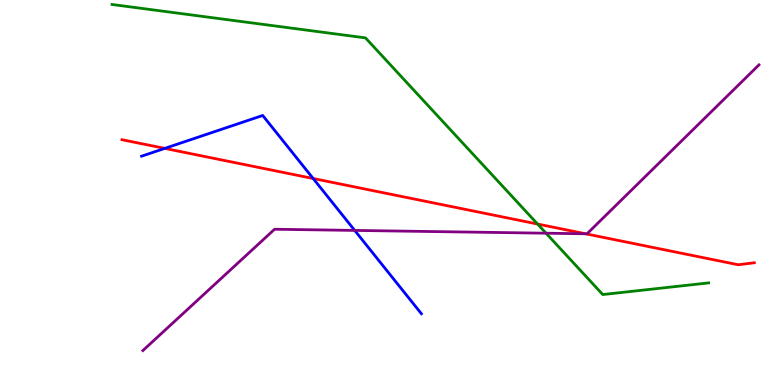[{'lines': ['blue', 'red'], 'intersections': [{'x': 2.13, 'y': 6.15}, {'x': 4.04, 'y': 5.36}]}, {'lines': ['green', 'red'], 'intersections': [{'x': 6.94, 'y': 4.18}]}, {'lines': ['purple', 'red'], 'intersections': [{'x': 7.56, 'y': 3.93}]}, {'lines': ['blue', 'green'], 'intersections': []}, {'lines': ['blue', 'purple'], 'intersections': [{'x': 4.58, 'y': 4.02}]}, {'lines': ['green', 'purple'], 'intersections': [{'x': 7.05, 'y': 3.94}]}]